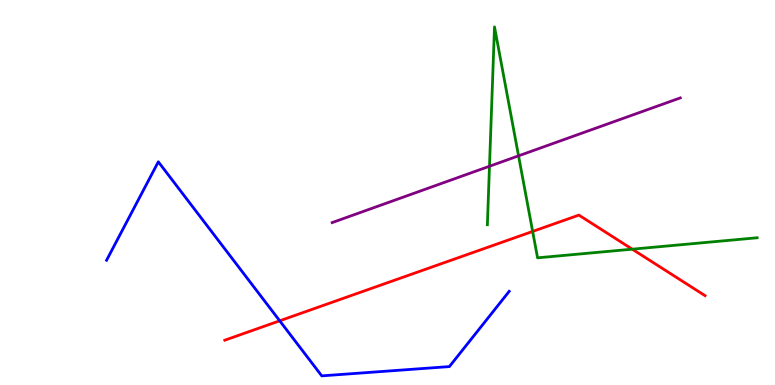[{'lines': ['blue', 'red'], 'intersections': [{'x': 3.61, 'y': 1.67}]}, {'lines': ['green', 'red'], 'intersections': [{'x': 6.87, 'y': 3.99}, {'x': 8.16, 'y': 3.53}]}, {'lines': ['purple', 'red'], 'intersections': []}, {'lines': ['blue', 'green'], 'intersections': []}, {'lines': ['blue', 'purple'], 'intersections': []}, {'lines': ['green', 'purple'], 'intersections': [{'x': 6.32, 'y': 5.68}, {'x': 6.69, 'y': 5.95}]}]